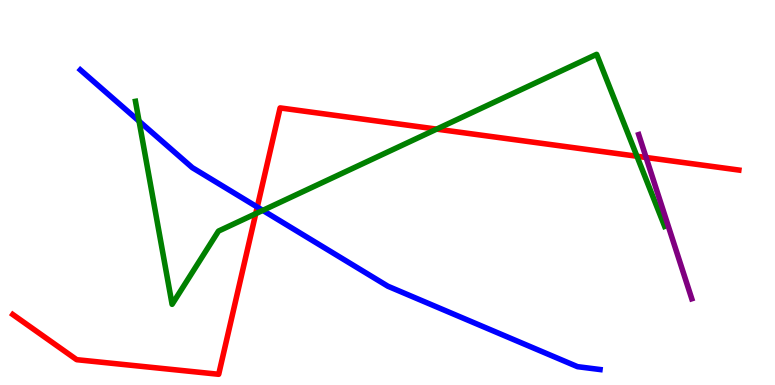[{'lines': ['blue', 'red'], 'intersections': [{'x': 3.32, 'y': 4.62}]}, {'lines': ['green', 'red'], 'intersections': [{'x': 3.3, 'y': 4.45}, {'x': 5.63, 'y': 6.65}, {'x': 8.22, 'y': 5.94}]}, {'lines': ['purple', 'red'], 'intersections': [{'x': 8.34, 'y': 5.91}]}, {'lines': ['blue', 'green'], 'intersections': [{'x': 1.79, 'y': 6.85}, {'x': 3.39, 'y': 4.54}]}, {'lines': ['blue', 'purple'], 'intersections': []}, {'lines': ['green', 'purple'], 'intersections': []}]